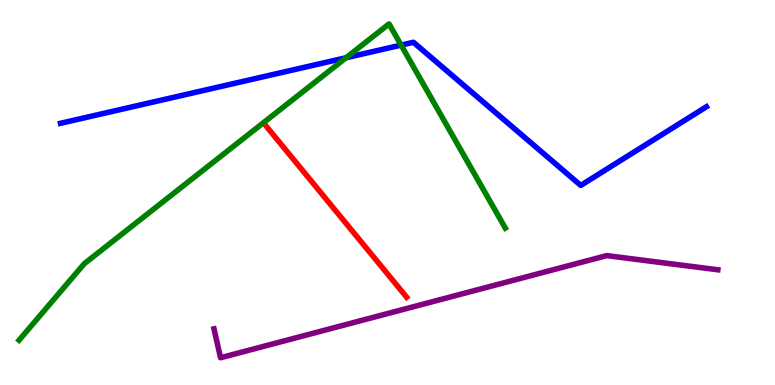[{'lines': ['blue', 'red'], 'intersections': []}, {'lines': ['green', 'red'], 'intersections': []}, {'lines': ['purple', 'red'], 'intersections': []}, {'lines': ['blue', 'green'], 'intersections': [{'x': 4.46, 'y': 8.5}, {'x': 5.18, 'y': 8.83}]}, {'lines': ['blue', 'purple'], 'intersections': []}, {'lines': ['green', 'purple'], 'intersections': []}]